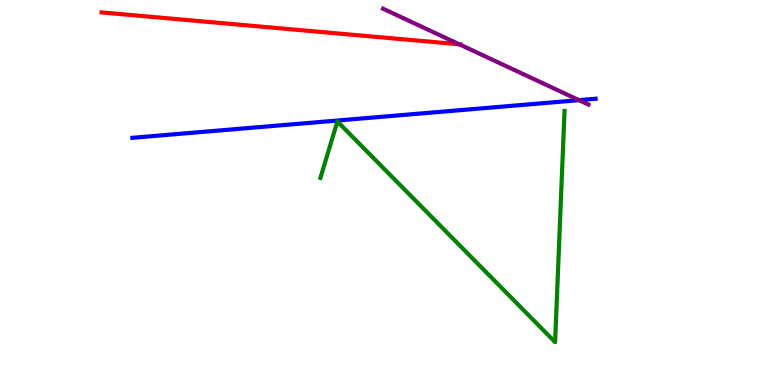[{'lines': ['blue', 'red'], 'intersections': []}, {'lines': ['green', 'red'], 'intersections': []}, {'lines': ['purple', 'red'], 'intersections': [{'x': 5.93, 'y': 8.85}]}, {'lines': ['blue', 'green'], 'intersections': []}, {'lines': ['blue', 'purple'], 'intersections': [{'x': 7.47, 'y': 7.4}]}, {'lines': ['green', 'purple'], 'intersections': []}]